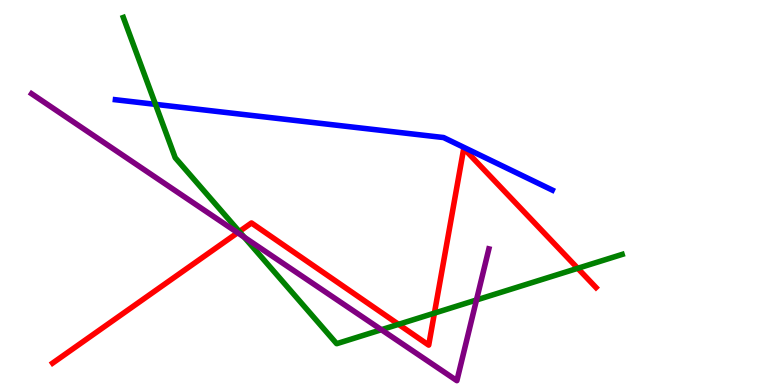[{'lines': ['blue', 'red'], 'intersections': []}, {'lines': ['green', 'red'], 'intersections': [{'x': 3.09, 'y': 3.99}, {'x': 5.14, 'y': 1.58}, {'x': 5.61, 'y': 1.87}, {'x': 7.45, 'y': 3.03}]}, {'lines': ['purple', 'red'], 'intersections': [{'x': 3.07, 'y': 3.96}]}, {'lines': ['blue', 'green'], 'intersections': [{'x': 2.01, 'y': 7.29}]}, {'lines': ['blue', 'purple'], 'intersections': []}, {'lines': ['green', 'purple'], 'intersections': [{'x': 3.15, 'y': 3.84}, {'x': 4.92, 'y': 1.44}, {'x': 6.15, 'y': 2.21}]}]